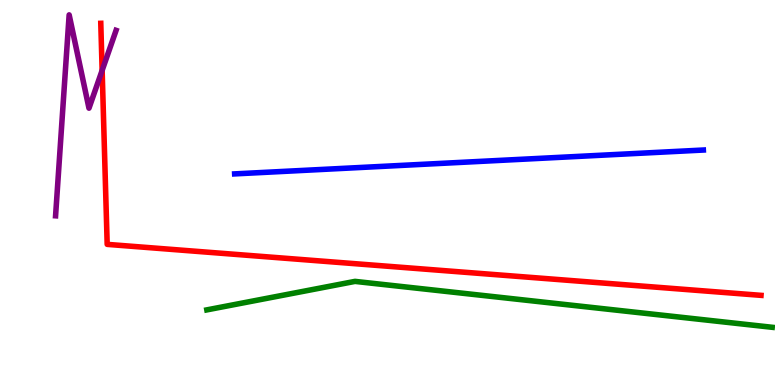[{'lines': ['blue', 'red'], 'intersections': []}, {'lines': ['green', 'red'], 'intersections': []}, {'lines': ['purple', 'red'], 'intersections': [{'x': 1.32, 'y': 8.17}]}, {'lines': ['blue', 'green'], 'intersections': []}, {'lines': ['blue', 'purple'], 'intersections': []}, {'lines': ['green', 'purple'], 'intersections': []}]